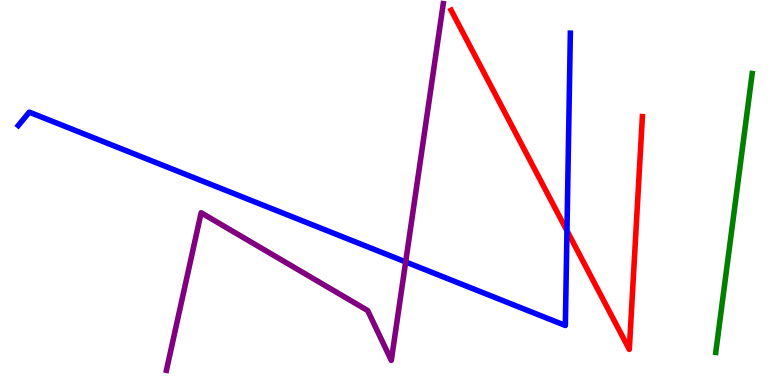[{'lines': ['blue', 'red'], 'intersections': [{'x': 7.32, 'y': 4.01}]}, {'lines': ['green', 'red'], 'intersections': []}, {'lines': ['purple', 'red'], 'intersections': []}, {'lines': ['blue', 'green'], 'intersections': []}, {'lines': ['blue', 'purple'], 'intersections': [{'x': 5.23, 'y': 3.2}]}, {'lines': ['green', 'purple'], 'intersections': []}]